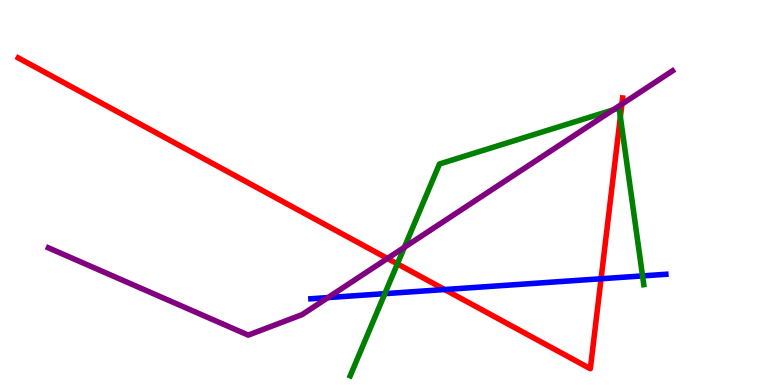[{'lines': ['blue', 'red'], 'intersections': [{'x': 5.74, 'y': 2.48}, {'x': 7.76, 'y': 2.76}]}, {'lines': ['green', 'red'], 'intersections': [{'x': 5.13, 'y': 3.15}, {'x': 8.0, 'y': 6.97}]}, {'lines': ['purple', 'red'], 'intersections': [{'x': 5.0, 'y': 3.29}, {'x': 8.02, 'y': 7.29}]}, {'lines': ['blue', 'green'], 'intersections': [{'x': 4.97, 'y': 2.37}, {'x': 8.29, 'y': 2.83}]}, {'lines': ['blue', 'purple'], 'intersections': [{'x': 4.23, 'y': 2.27}]}, {'lines': ['green', 'purple'], 'intersections': [{'x': 5.22, 'y': 3.58}, {'x': 7.91, 'y': 7.15}]}]